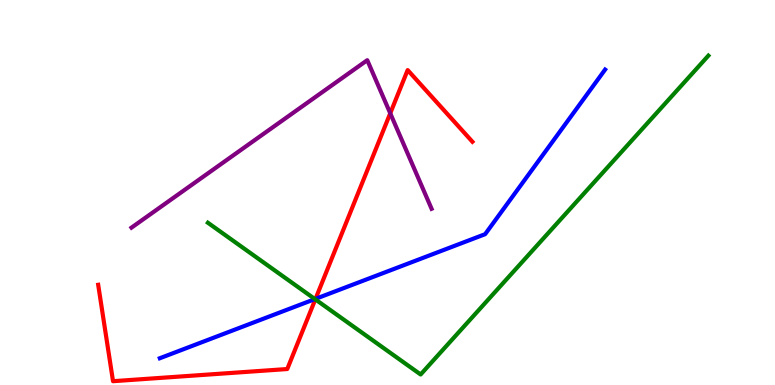[{'lines': ['blue', 'red'], 'intersections': [{'x': 4.07, 'y': 2.24}]}, {'lines': ['green', 'red'], 'intersections': [{'x': 4.07, 'y': 2.22}]}, {'lines': ['purple', 'red'], 'intersections': [{'x': 5.04, 'y': 7.06}]}, {'lines': ['blue', 'green'], 'intersections': [{'x': 4.06, 'y': 2.23}]}, {'lines': ['blue', 'purple'], 'intersections': []}, {'lines': ['green', 'purple'], 'intersections': []}]